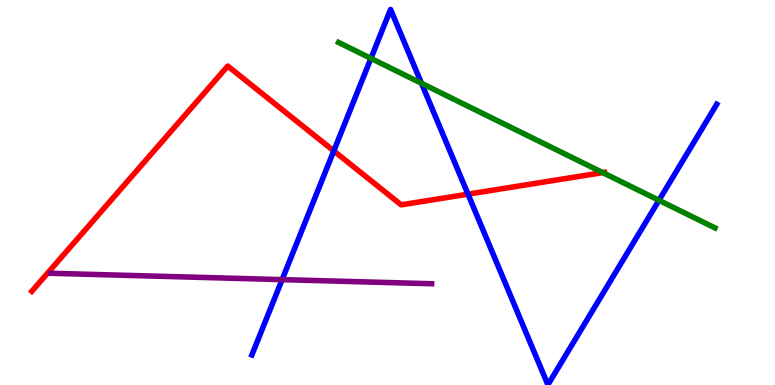[{'lines': ['blue', 'red'], 'intersections': [{'x': 4.31, 'y': 6.08}, {'x': 6.04, 'y': 4.96}]}, {'lines': ['green', 'red'], 'intersections': [{'x': 7.78, 'y': 5.52}]}, {'lines': ['purple', 'red'], 'intersections': []}, {'lines': ['blue', 'green'], 'intersections': [{'x': 4.79, 'y': 8.48}, {'x': 5.44, 'y': 7.84}, {'x': 8.5, 'y': 4.8}]}, {'lines': ['blue', 'purple'], 'intersections': [{'x': 3.64, 'y': 2.74}]}, {'lines': ['green', 'purple'], 'intersections': []}]